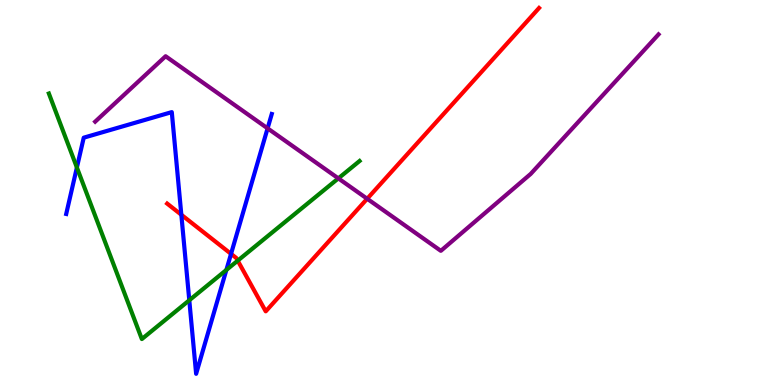[{'lines': ['blue', 'red'], 'intersections': [{'x': 2.34, 'y': 4.42}, {'x': 2.98, 'y': 3.41}]}, {'lines': ['green', 'red'], 'intersections': [{'x': 3.07, 'y': 3.23}]}, {'lines': ['purple', 'red'], 'intersections': [{'x': 4.74, 'y': 4.84}]}, {'lines': ['blue', 'green'], 'intersections': [{'x': 0.992, 'y': 5.65}, {'x': 2.44, 'y': 2.2}, {'x': 2.92, 'y': 2.99}]}, {'lines': ['blue', 'purple'], 'intersections': [{'x': 3.45, 'y': 6.67}]}, {'lines': ['green', 'purple'], 'intersections': [{'x': 4.37, 'y': 5.37}]}]